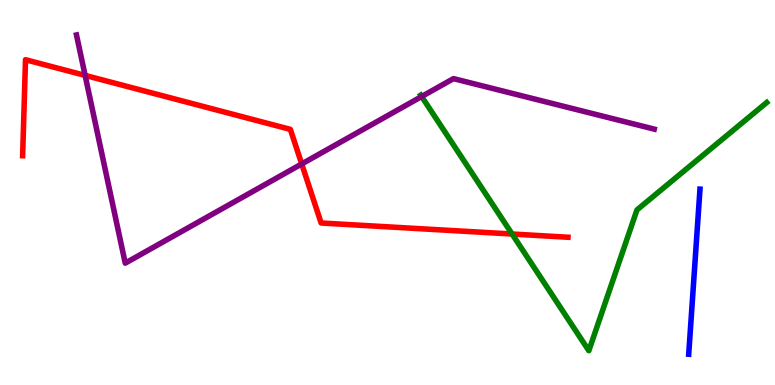[{'lines': ['blue', 'red'], 'intersections': []}, {'lines': ['green', 'red'], 'intersections': [{'x': 6.61, 'y': 3.92}]}, {'lines': ['purple', 'red'], 'intersections': [{'x': 1.1, 'y': 8.04}, {'x': 3.89, 'y': 5.74}]}, {'lines': ['blue', 'green'], 'intersections': []}, {'lines': ['blue', 'purple'], 'intersections': []}, {'lines': ['green', 'purple'], 'intersections': [{'x': 5.44, 'y': 7.49}]}]